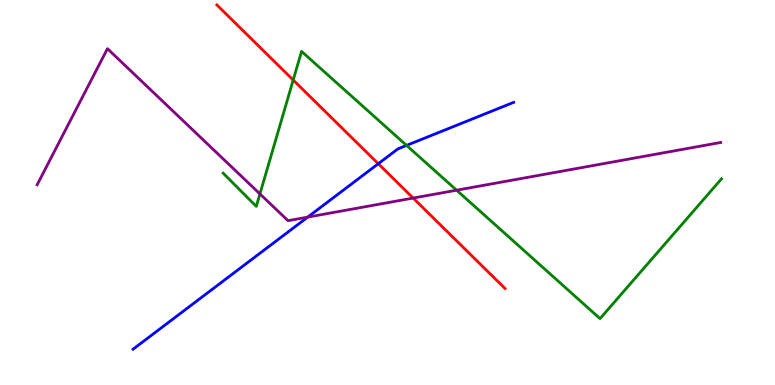[{'lines': ['blue', 'red'], 'intersections': [{'x': 4.88, 'y': 5.75}]}, {'lines': ['green', 'red'], 'intersections': [{'x': 3.78, 'y': 7.92}]}, {'lines': ['purple', 'red'], 'intersections': [{'x': 5.33, 'y': 4.86}]}, {'lines': ['blue', 'green'], 'intersections': [{'x': 5.25, 'y': 6.22}]}, {'lines': ['blue', 'purple'], 'intersections': [{'x': 3.97, 'y': 4.36}]}, {'lines': ['green', 'purple'], 'intersections': [{'x': 3.35, 'y': 4.96}, {'x': 5.89, 'y': 5.06}]}]